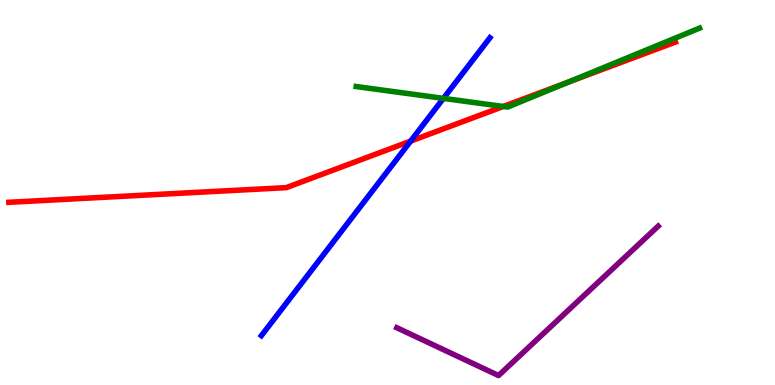[{'lines': ['blue', 'red'], 'intersections': [{'x': 5.3, 'y': 6.33}]}, {'lines': ['green', 'red'], 'intersections': [{'x': 6.49, 'y': 7.23}, {'x': 7.33, 'y': 7.86}]}, {'lines': ['purple', 'red'], 'intersections': []}, {'lines': ['blue', 'green'], 'intersections': [{'x': 5.72, 'y': 7.44}]}, {'lines': ['blue', 'purple'], 'intersections': []}, {'lines': ['green', 'purple'], 'intersections': []}]